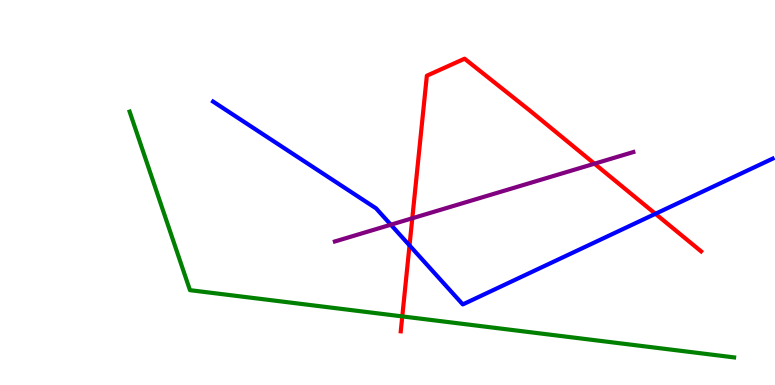[{'lines': ['blue', 'red'], 'intersections': [{'x': 5.28, 'y': 3.63}, {'x': 8.46, 'y': 4.45}]}, {'lines': ['green', 'red'], 'intersections': [{'x': 5.19, 'y': 1.78}]}, {'lines': ['purple', 'red'], 'intersections': [{'x': 5.32, 'y': 4.33}, {'x': 7.67, 'y': 5.75}]}, {'lines': ['blue', 'green'], 'intersections': []}, {'lines': ['blue', 'purple'], 'intersections': [{'x': 5.04, 'y': 4.16}]}, {'lines': ['green', 'purple'], 'intersections': []}]